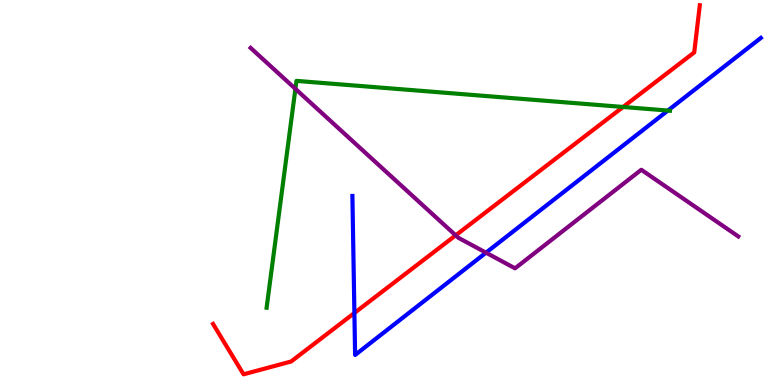[{'lines': ['blue', 'red'], 'intersections': [{'x': 4.57, 'y': 1.87}]}, {'lines': ['green', 'red'], 'intersections': [{'x': 8.04, 'y': 7.22}]}, {'lines': ['purple', 'red'], 'intersections': [{'x': 5.88, 'y': 3.89}]}, {'lines': ['blue', 'green'], 'intersections': [{'x': 8.62, 'y': 7.13}]}, {'lines': ['blue', 'purple'], 'intersections': [{'x': 6.27, 'y': 3.44}]}, {'lines': ['green', 'purple'], 'intersections': [{'x': 3.81, 'y': 7.69}]}]